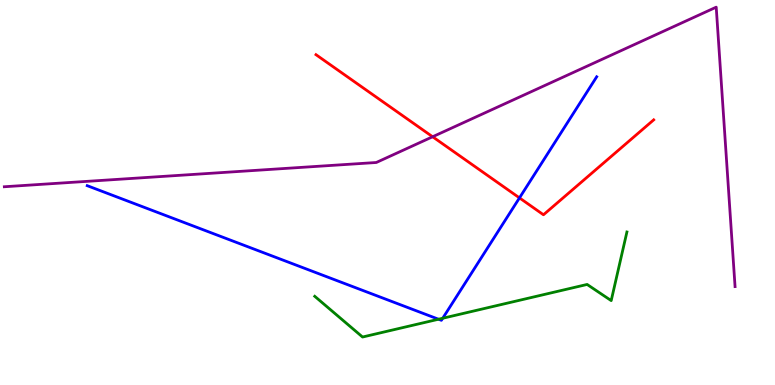[{'lines': ['blue', 'red'], 'intersections': [{'x': 6.7, 'y': 4.86}]}, {'lines': ['green', 'red'], 'intersections': []}, {'lines': ['purple', 'red'], 'intersections': [{'x': 5.58, 'y': 6.45}]}, {'lines': ['blue', 'green'], 'intersections': [{'x': 5.66, 'y': 1.71}, {'x': 5.71, 'y': 1.73}]}, {'lines': ['blue', 'purple'], 'intersections': []}, {'lines': ['green', 'purple'], 'intersections': []}]